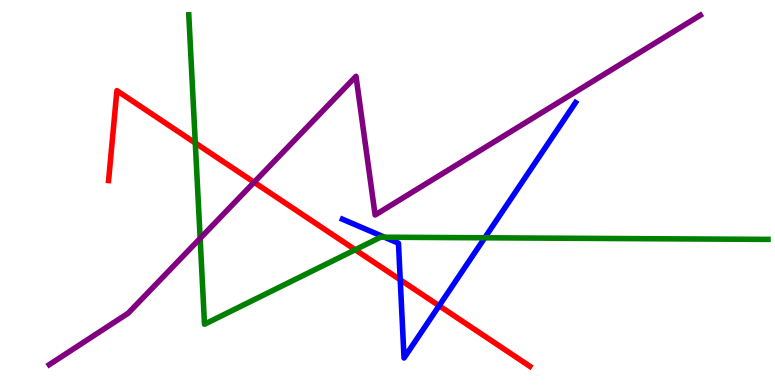[{'lines': ['blue', 'red'], 'intersections': [{'x': 5.16, 'y': 2.73}, {'x': 5.67, 'y': 2.06}]}, {'lines': ['green', 'red'], 'intersections': [{'x': 2.52, 'y': 6.29}, {'x': 4.58, 'y': 3.51}]}, {'lines': ['purple', 'red'], 'intersections': [{'x': 3.28, 'y': 5.27}]}, {'lines': ['blue', 'green'], 'intersections': [{'x': 4.96, 'y': 3.84}, {'x': 6.26, 'y': 3.82}]}, {'lines': ['blue', 'purple'], 'intersections': []}, {'lines': ['green', 'purple'], 'intersections': [{'x': 2.58, 'y': 3.81}]}]